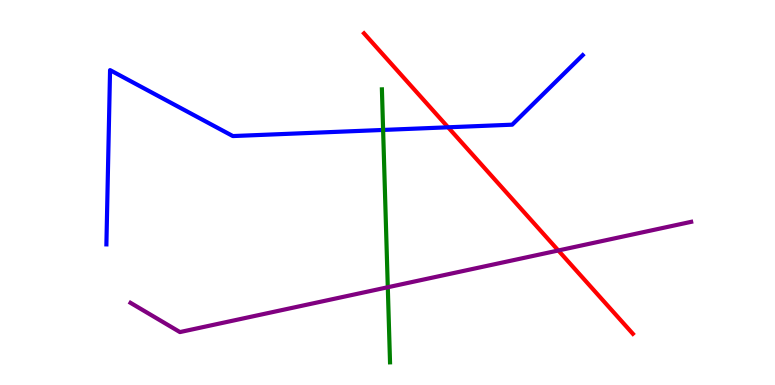[{'lines': ['blue', 'red'], 'intersections': [{'x': 5.78, 'y': 6.69}]}, {'lines': ['green', 'red'], 'intersections': []}, {'lines': ['purple', 'red'], 'intersections': [{'x': 7.2, 'y': 3.49}]}, {'lines': ['blue', 'green'], 'intersections': [{'x': 4.94, 'y': 6.62}]}, {'lines': ['blue', 'purple'], 'intersections': []}, {'lines': ['green', 'purple'], 'intersections': [{'x': 5.0, 'y': 2.54}]}]